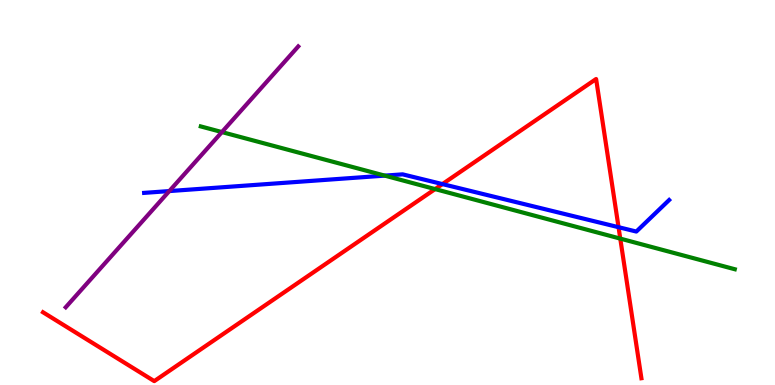[{'lines': ['blue', 'red'], 'intersections': [{'x': 5.71, 'y': 5.22}, {'x': 7.98, 'y': 4.1}]}, {'lines': ['green', 'red'], 'intersections': [{'x': 5.61, 'y': 5.09}, {'x': 8.0, 'y': 3.8}]}, {'lines': ['purple', 'red'], 'intersections': []}, {'lines': ['blue', 'green'], 'intersections': [{'x': 4.96, 'y': 5.44}]}, {'lines': ['blue', 'purple'], 'intersections': [{'x': 2.18, 'y': 5.04}]}, {'lines': ['green', 'purple'], 'intersections': [{'x': 2.86, 'y': 6.57}]}]